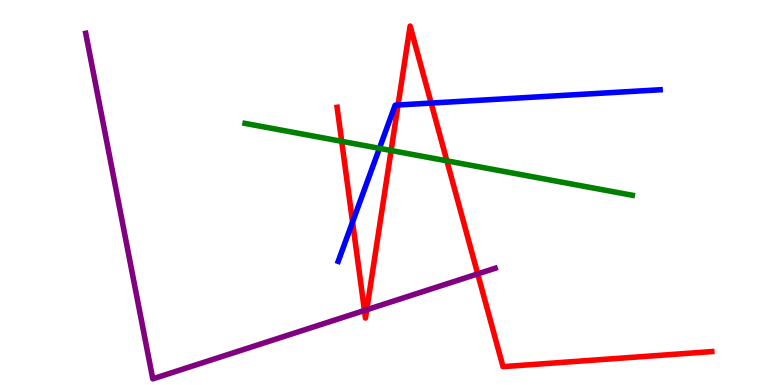[{'lines': ['blue', 'red'], 'intersections': [{'x': 4.55, 'y': 4.23}, {'x': 5.14, 'y': 7.27}, {'x': 5.56, 'y': 7.32}]}, {'lines': ['green', 'red'], 'intersections': [{'x': 4.41, 'y': 6.33}, {'x': 5.05, 'y': 6.09}, {'x': 5.77, 'y': 5.82}]}, {'lines': ['purple', 'red'], 'intersections': [{'x': 4.7, 'y': 1.94}, {'x': 4.73, 'y': 1.95}, {'x': 6.16, 'y': 2.89}]}, {'lines': ['blue', 'green'], 'intersections': [{'x': 4.9, 'y': 6.15}]}, {'lines': ['blue', 'purple'], 'intersections': []}, {'lines': ['green', 'purple'], 'intersections': []}]